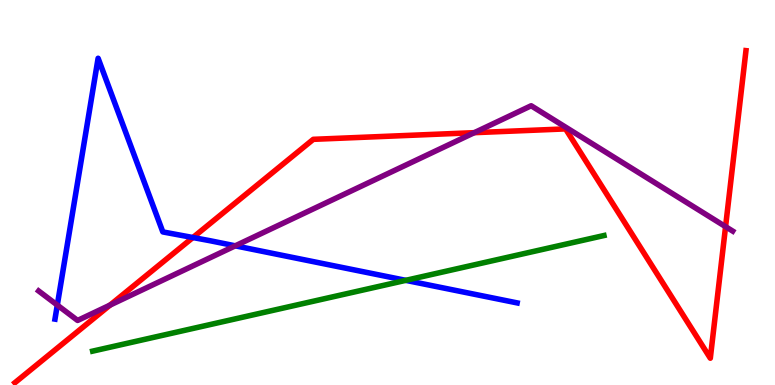[{'lines': ['blue', 'red'], 'intersections': [{'x': 2.49, 'y': 3.83}]}, {'lines': ['green', 'red'], 'intersections': []}, {'lines': ['purple', 'red'], 'intersections': [{'x': 1.42, 'y': 2.08}, {'x': 6.12, 'y': 6.55}, {'x': 9.36, 'y': 4.11}]}, {'lines': ['blue', 'green'], 'intersections': [{'x': 5.24, 'y': 2.72}]}, {'lines': ['blue', 'purple'], 'intersections': [{'x': 0.739, 'y': 2.08}, {'x': 3.04, 'y': 3.61}]}, {'lines': ['green', 'purple'], 'intersections': []}]